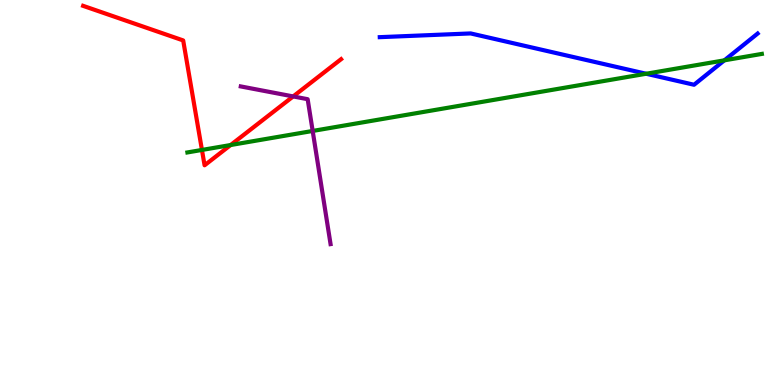[{'lines': ['blue', 'red'], 'intersections': []}, {'lines': ['green', 'red'], 'intersections': [{'x': 2.61, 'y': 6.11}, {'x': 2.98, 'y': 6.23}]}, {'lines': ['purple', 'red'], 'intersections': [{'x': 3.78, 'y': 7.5}]}, {'lines': ['blue', 'green'], 'intersections': [{'x': 8.34, 'y': 8.08}, {'x': 9.35, 'y': 8.43}]}, {'lines': ['blue', 'purple'], 'intersections': []}, {'lines': ['green', 'purple'], 'intersections': [{'x': 4.03, 'y': 6.6}]}]